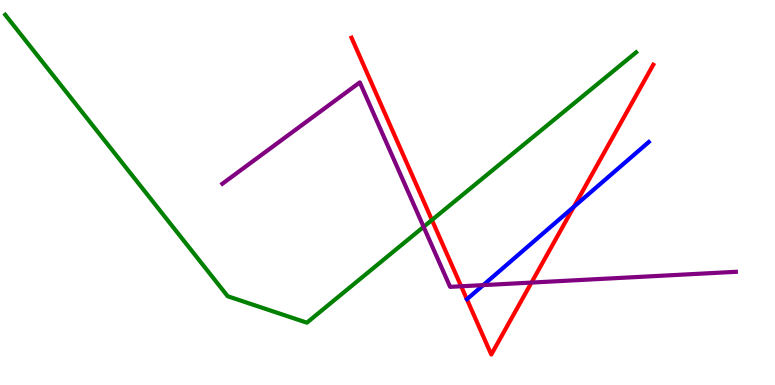[{'lines': ['blue', 'red'], 'intersections': [{'x': 7.4, 'y': 4.63}]}, {'lines': ['green', 'red'], 'intersections': [{'x': 5.57, 'y': 4.29}]}, {'lines': ['purple', 'red'], 'intersections': [{'x': 5.95, 'y': 2.56}, {'x': 6.86, 'y': 2.66}]}, {'lines': ['blue', 'green'], 'intersections': []}, {'lines': ['blue', 'purple'], 'intersections': [{'x': 6.24, 'y': 2.59}]}, {'lines': ['green', 'purple'], 'intersections': [{'x': 5.47, 'y': 4.11}]}]